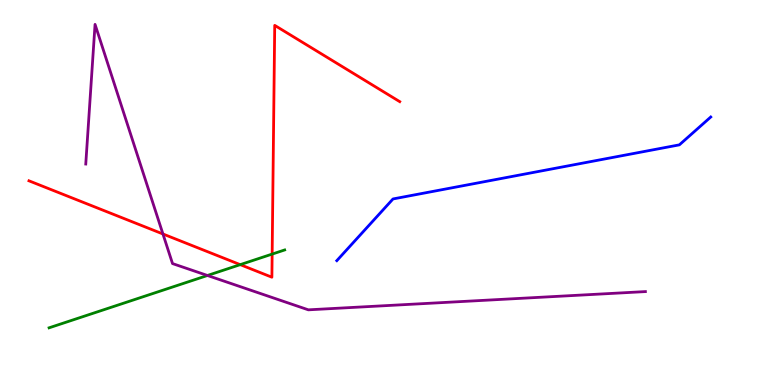[{'lines': ['blue', 'red'], 'intersections': []}, {'lines': ['green', 'red'], 'intersections': [{'x': 3.1, 'y': 3.13}, {'x': 3.51, 'y': 3.4}]}, {'lines': ['purple', 'red'], 'intersections': [{'x': 2.1, 'y': 3.92}]}, {'lines': ['blue', 'green'], 'intersections': []}, {'lines': ['blue', 'purple'], 'intersections': []}, {'lines': ['green', 'purple'], 'intersections': [{'x': 2.68, 'y': 2.84}]}]